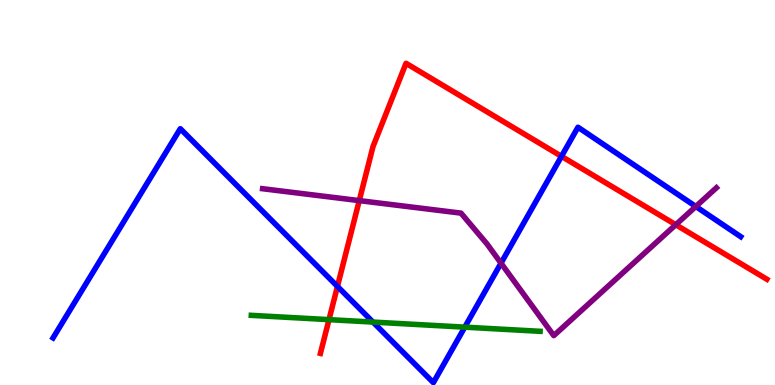[{'lines': ['blue', 'red'], 'intersections': [{'x': 4.35, 'y': 2.56}, {'x': 7.24, 'y': 5.94}]}, {'lines': ['green', 'red'], 'intersections': [{'x': 4.25, 'y': 1.7}]}, {'lines': ['purple', 'red'], 'intersections': [{'x': 4.64, 'y': 4.79}, {'x': 8.72, 'y': 4.16}]}, {'lines': ['blue', 'green'], 'intersections': [{'x': 4.81, 'y': 1.63}, {'x': 6.0, 'y': 1.5}]}, {'lines': ['blue', 'purple'], 'intersections': [{'x': 6.46, 'y': 3.16}, {'x': 8.98, 'y': 4.64}]}, {'lines': ['green', 'purple'], 'intersections': []}]